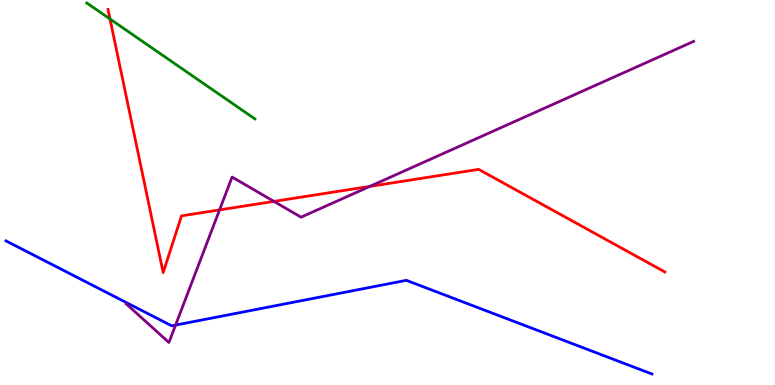[{'lines': ['blue', 'red'], 'intersections': []}, {'lines': ['green', 'red'], 'intersections': [{'x': 1.42, 'y': 9.51}]}, {'lines': ['purple', 'red'], 'intersections': [{'x': 2.83, 'y': 4.55}, {'x': 3.53, 'y': 4.77}, {'x': 4.77, 'y': 5.16}]}, {'lines': ['blue', 'green'], 'intersections': []}, {'lines': ['blue', 'purple'], 'intersections': [{'x': 2.27, 'y': 1.56}]}, {'lines': ['green', 'purple'], 'intersections': []}]